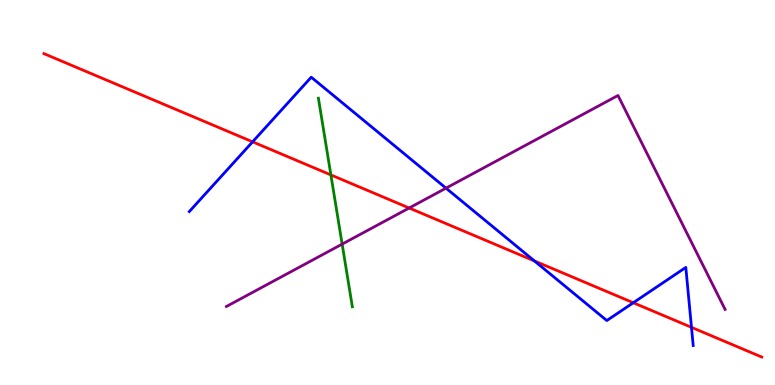[{'lines': ['blue', 'red'], 'intersections': [{'x': 3.26, 'y': 6.32}, {'x': 6.9, 'y': 3.22}, {'x': 8.17, 'y': 2.14}, {'x': 8.92, 'y': 1.5}]}, {'lines': ['green', 'red'], 'intersections': [{'x': 4.27, 'y': 5.46}]}, {'lines': ['purple', 'red'], 'intersections': [{'x': 5.28, 'y': 4.6}]}, {'lines': ['blue', 'green'], 'intersections': []}, {'lines': ['blue', 'purple'], 'intersections': [{'x': 5.75, 'y': 5.11}]}, {'lines': ['green', 'purple'], 'intersections': [{'x': 4.41, 'y': 3.66}]}]